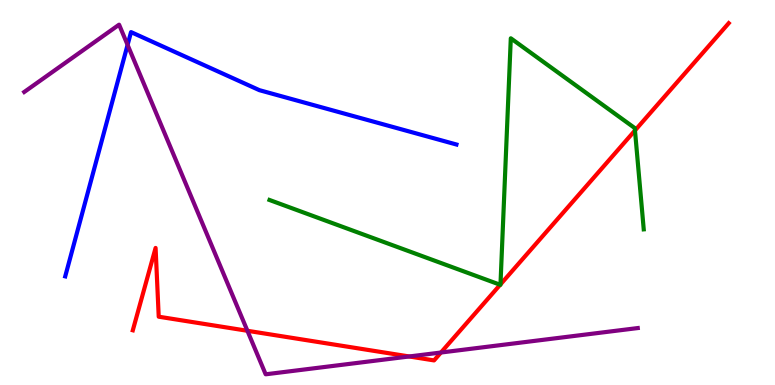[{'lines': ['blue', 'red'], 'intersections': []}, {'lines': ['green', 'red'], 'intersections': [{'x': 6.45, 'y': 2.6}, {'x': 6.46, 'y': 2.61}, {'x': 8.19, 'y': 6.61}]}, {'lines': ['purple', 'red'], 'intersections': [{'x': 3.19, 'y': 1.41}, {'x': 5.28, 'y': 0.741}, {'x': 5.69, 'y': 0.844}]}, {'lines': ['blue', 'green'], 'intersections': []}, {'lines': ['blue', 'purple'], 'intersections': [{'x': 1.65, 'y': 8.83}]}, {'lines': ['green', 'purple'], 'intersections': []}]